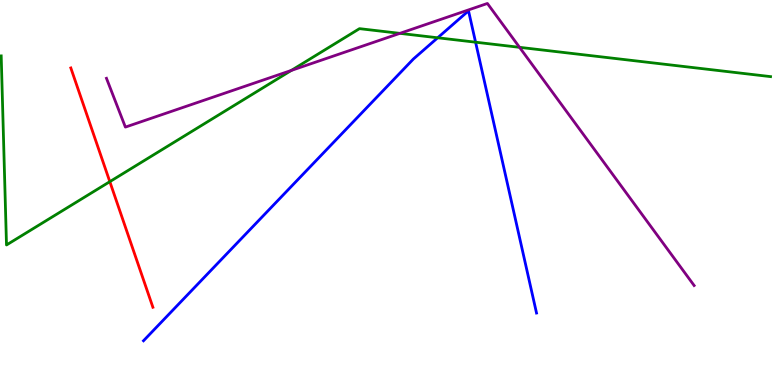[{'lines': ['blue', 'red'], 'intersections': []}, {'lines': ['green', 'red'], 'intersections': [{'x': 1.42, 'y': 5.28}]}, {'lines': ['purple', 'red'], 'intersections': []}, {'lines': ['blue', 'green'], 'intersections': [{'x': 5.65, 'y': 9.02}, {'x': 6.14, 'y': 8.9}]}, {'lines': ['blue', 'purple'], 'intersections': []}, {'lines': ['green', 'purple'], 'intersections': [{'x': 3.76, 'y': 8.17}, {'x': 5.16, 'y': 9.13}, {'x': 6.7, 'y': 8.77}]}]